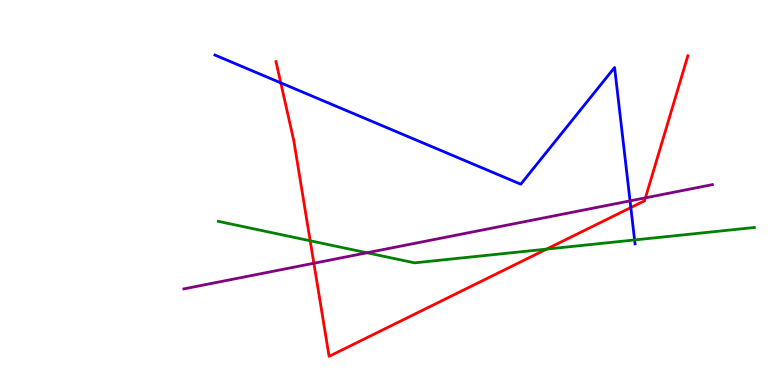[{'lines': ['blue', 'red'], 'intersections': [{'x': 3.62, 'y': 7.85}, {'x': 8.14, 'y': 4.61}]}, {'lines': ['green', 'red'], 'intersections': [{'x': 4.0, 'y': 3.75}, {'x': 7.05, 'y': 3.53}]}, {'lines': ['purple', 'red'], 'intersections': [{'x': 4.05, 'y': 3.16}, {'x': 8.33, 'y': 4.86}]}, {'lines': ['blue', 'green'], 'intersections': [{'x': 8.19, 'y': 3.77}]}, {'lines': ['blue', 'purple'], 'intersections': [{'x': 8.13, 'y': 4.78}]}, {'lines': ['green', 'purple'], 'intersections': [{'x': 4.74, 'y': 3.43}]}]